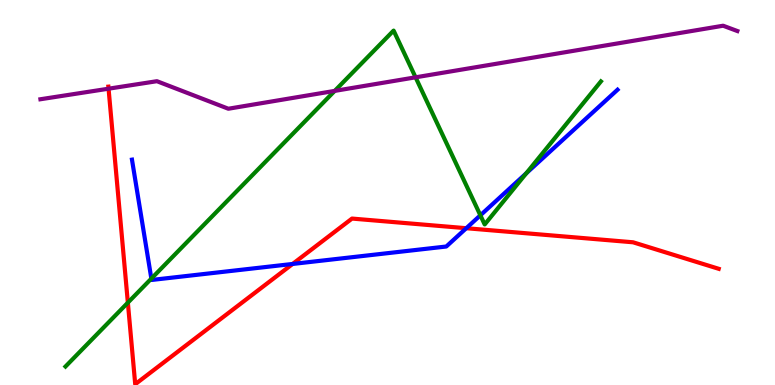[{'lines': ['blue', 'red'], 'intersections': [{'x': 3.78, 'y': 3.14}, {'x': 6.02, 'y': 4.07}]}, {'lines': ['green', 'red'], 'intersections': [{'x': 1.65, 'y': 2.14}]}, {'lines': ['purple', 'red'], 'intersections': [{'x': 1.4, 'y': 7.7}]}, {'lines': ['blue', 'green'], 'intersections': [{'x': 1.95, 'y': 2.76}, {'x': 6.2, 'y': 4.41}, {'x': 6.79, 'y': 5.5}]}, {'lines': ['blue', 'purple'], 'intersections': []}, {'lines': ['green', 'purple'], 'intersections': [{'x': 4.32, 'y': 7.64}, {'x': 5.36, 'y': 7.99}]}]